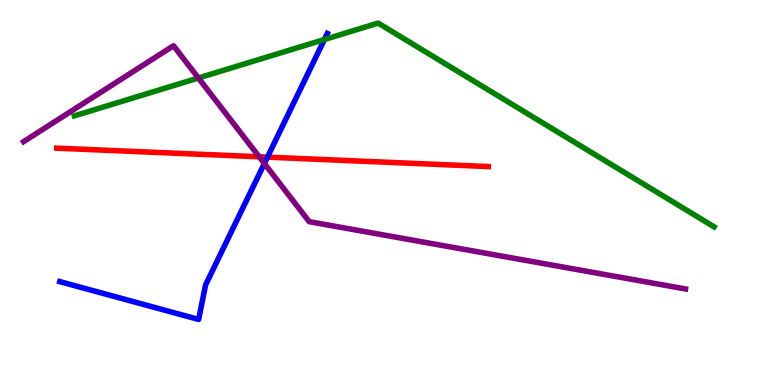[{'lines': ['blue', 'red'], 'intersections': [{'x': 3.45, 'y': 5.92}]}, {'lines': ['green', 'red'], 'intersections': []}, {'lines': ['purple', 'red'], 'intersections': [{'x': 3.34, 'y': 5.93}]}, {'lines': ['blue', 'green'], 'intersections': [{'x': 4.19, 'y': 8.97}]}, {'lines': ['blue', 'purple'], 'intersections': [{'x': 3.41, 'y': 5.75}]}, {'lines': ['green', 'purple'], 'intersections': [{'x': 2.56, 'y': 7.97}]}]